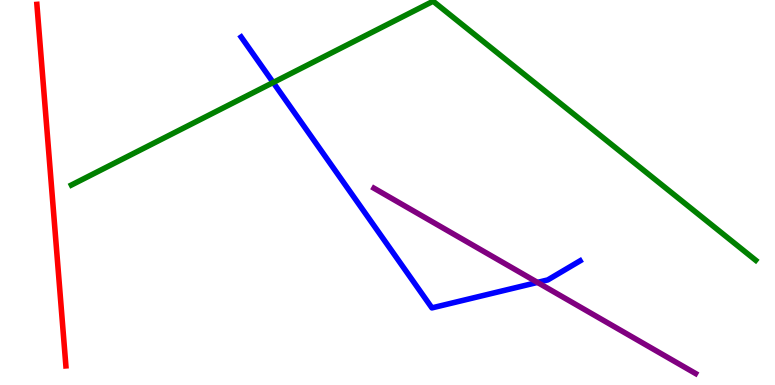[{'lines': ['blue', 'red'], 'intersections': []}, {'lines': ['green', 'red'], 'intersections': []}, {'lines': ['purple', 'red'], 'intersections': []}, {'lines': ['blue', 'green'], 'intersections': [{'x': 3.53, 'y': 7.86}]}, {'lines': ['blue', 'purple'], 'intersections': [{'x': 6.94, 'y': 2.66}]}, {'lines': ['green', 'purple'], 'intersections': []}]